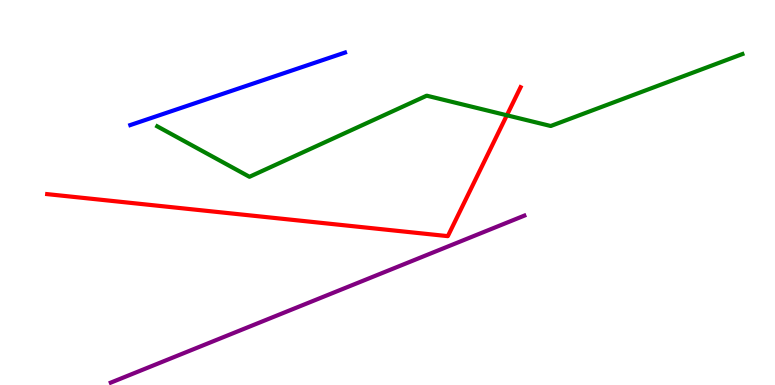[{'lines': ['blue', 'red'], 'intersections': []}, {'lines': ['green', 'red'], 'intersections': [{'x': 6.54, 'y': 7.01}]}, {'lines': ['purple', 'red'], 'intersections': []}, {'lines': ['blue', 'green'], 'intersections': []}, {'lines': ['blue', 'purple'], 'intersections': []}, {'lines': ['green', 'purple'], 'intersections': []}]